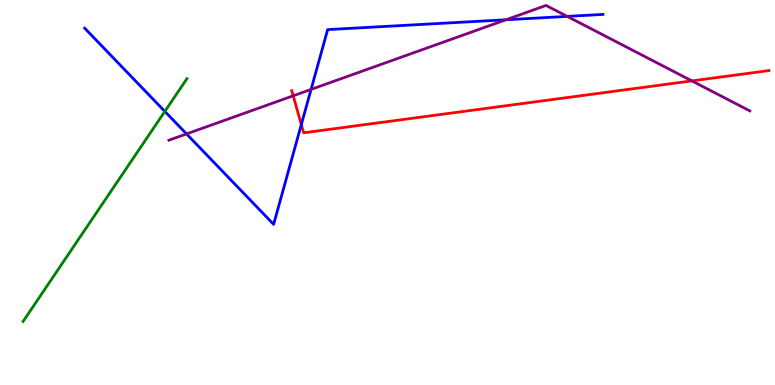[{'lines': ['blue', 'red'], 'intersections': [{'x': 3.89, 'y': 6.77}]}, {'lines': ['green', 'red'], 'intersections': []}, {'lines': ['purple', 'red'], 'intersections': [{'x': 3.78, 'y': 7.51}, {'x': 8.93, 'y': 7.9}]}, {'lines': ['blue', 'green'], 'intersections': [{'x': 2.13, 'y': 7.11}]}, {'lines': ['blue', 'purple'], 'intersections': [{'x': 2.41, 'y': 6.52}, {'x': 4.01, 'y': 7.68}, {'x': 6.53, 'y': 9.49}, {'x': 7.32, 'y': 9.57}]}, {'lines': ['green', 'purple'], 'intersections': []}]